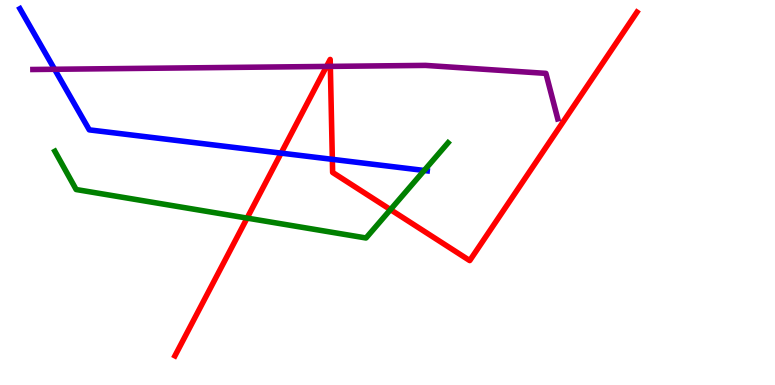[{'lines': ['blue', 'red'], 'intersections': [{'x': 3.63, 'y': 6.02}, {'x': 4.29, 'y': 5.86}]}, {'lines': ['green', 'red'], 'intersections': [{'x': 3.19, 'y': 4.34}, {'x': 5.04, 'y': 4.56}]}, {'lines': ['purple', 'red'], 'intersections': [{'x': 4.21, 'y': 8.27}, {'x': 4.26, 'y': 8.28}]}, {'lines': ['blue', 'green'], 'intersections': [{'x': 5.47, 'y': 5.57}]}, {'lines': ['blue', 'purple'], 'intersections': [{'x': 0.704, 'y': 8.2}]}, {'lines': ['green', 'purple'], 'intersections': []}]